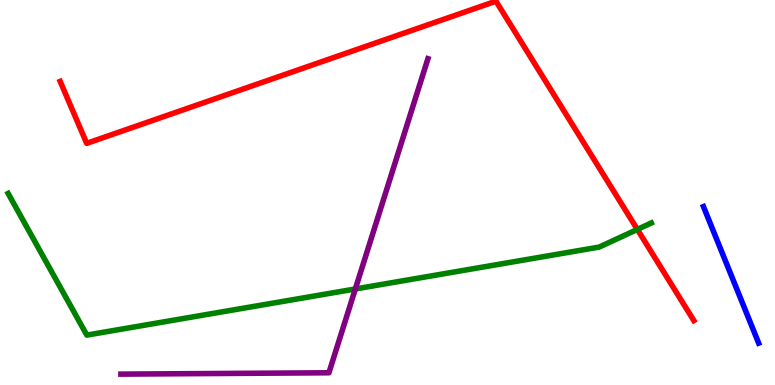[{'lines': ['blue', 'red'], 'intersections': []}, {'lines': ['green', 'red'], 'intersections': [{'x': 8.22, 'y': 4.04}]}, {'lines': ['purple', 'red'], 'intersections': []}, {'lines': ['blue', 'green'], 'intersections': []}, {'lines': ['blue', 'purple'], 'intersections': []}, {'lines': ['green', 'purple'], 'intersections': [{'x': 4.58, 'y': 2.49}]}]